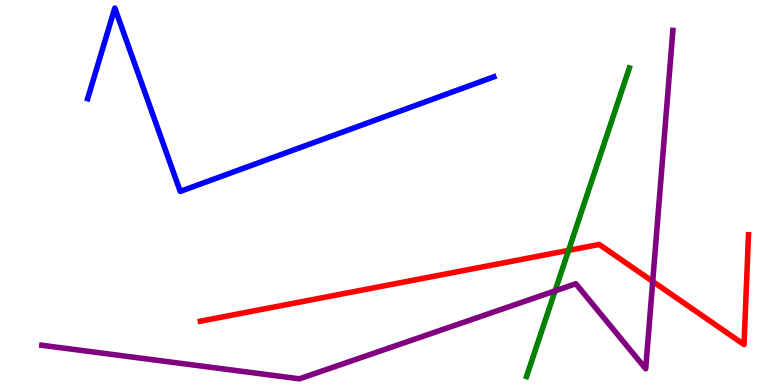[{'lines': ['blue', 'red'], 'intersections': []}, {'lines': ['green', 'red'], 'intersections': [{'x': 7.34, 'y': 3.5}]}, {'lines': ['purple', 'red'], 'intersections': [{'x': 8.42, 'y': 2.69}]}, {'lines': ['blue', 'green'], 'intersections': []}, {'lines': ['blue', 'purple'], 'intersections': []}, {'lines': ['green', 'purple'], 'intersections': [{'x': 7.16, 'y': 2.44}]}]